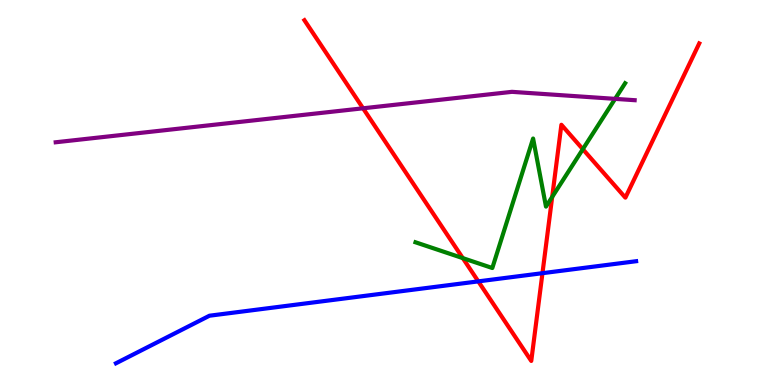[{'lines': ['blue', 'red'], 'intersections': [{'x': 6.17, 'y': 2.69}, {'x': 7.0, 'y': 2.9}]}, {'lines': ['green', 'red'], 'intersections': [{'x': 5.97, 'y': 3.3}, {'x': 7.12, 'y': 4.88}, {'x': 7.52, 'y': 6.13}]}, {'lines': ['purple', 'red'], 'intersections': [{'x': 4.68, 'y': 7.19}]}, {'lines': ['blue', 'green'], 'intersections': []}, {'lines': ['blue', 'purple'], 'intersections': []}, {'lines': ['green', 'purple'], 'intersections': [{'x': 7.94, 'y': 7.43}]}]